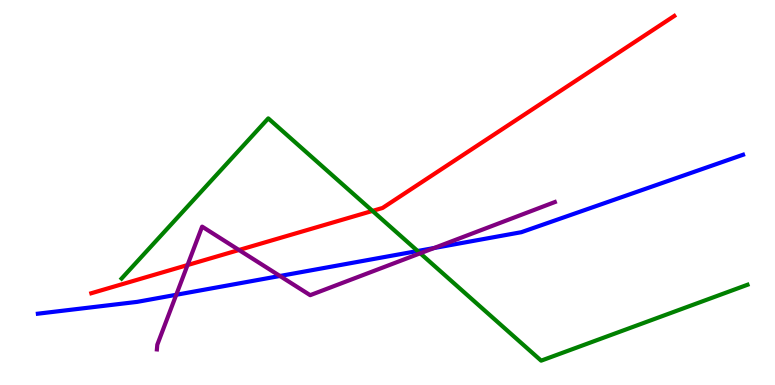[{'lines': ['blue', 'red'], 'intersections': []}, {'lines': ['green', 'red'], 'intersections': [{'x': 4.81, 'y': 4.52}]}, {'lines': ['purple', 'red'], 'intersections': [{'x': 2.42, 'y': 3.12}, {'x': 3.08, 'y': 3.51}]}, {'lines': ['blue', 'green'], 'intersections': [{'x': 5.39, 'y': 3.48}]}, {'lines': ['blue', 'purple'], 'intersections': [{'x': 2.27, 'y': 2.34}, {'x': 3.61, 'y': 2.83}, {'x': 5.6, 'y': 3.56}]}, {'lines': ['green', 'purple'], 'intersections': [{'x': 5.42, 'y': 3.42}]}]